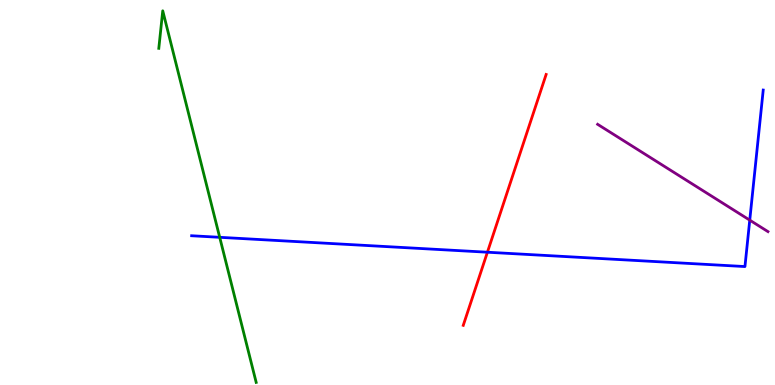[{'lines': ['blue', 'red'], 'intersections': [{'x': 6.29, 'y': 3.45}]}, {'lines': ['green', 'red'], 'intersections': []}, {'lines': ['purple', 'red'], 'intersections': []}, {'lines': ['blue', 'green'], 'intersections': [{'x': 2.83, 'y': 3.84}]}, {'lines': ['blue', 'purple'], 'intersections': [{'x': 9.67, 'y': 4.28}]}, {'lines': ['green', 'purple'], 'intersections': []}]